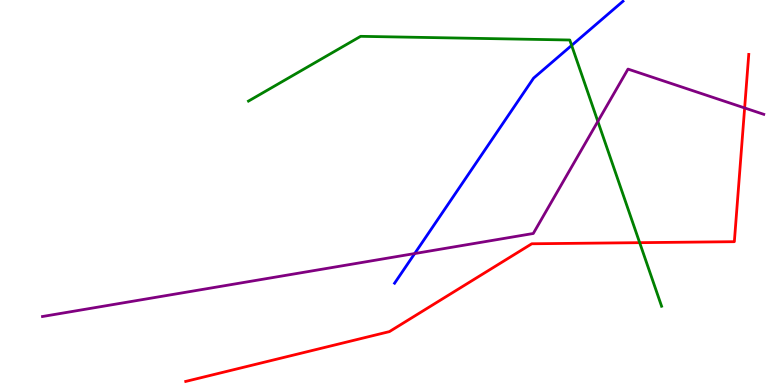[{'lines': ['blue', 'red'], 'intersections': []}, {'lines': ['green', 'red'], 'intersections': [{'x': 8.25, 'y': 3.7}]}, {'lines': ['purple', 'red'], 'intersections': [{'x': 9.61, 'y': 7.2}]}, {'lines': ['blue', 'green'], 'intersections': [{'x': 7.38, 'y': 8.82}]}, {'lines': ['blue', 'purple'], 'intersections': [{'x': 5.35, 'y': 3.41}]}, {'lines': ['green', 'purple'], 'intersections': [{'x': 7.71, 'y': 6.85}]}]